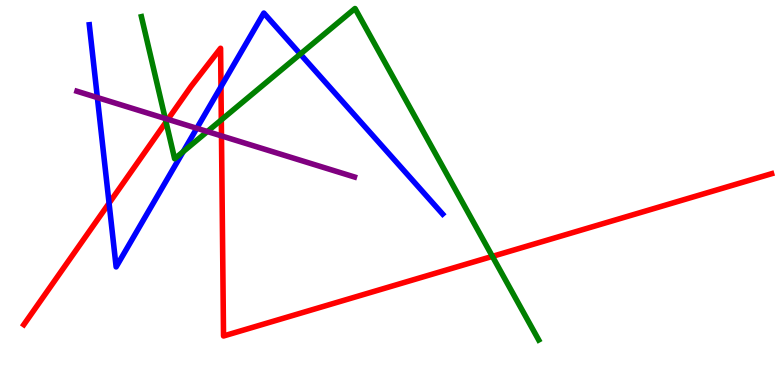[{'lines': ['blue', 'red'], 'intersections': [{'x': 1.41, 'y': 4.72}, {'x': 2.85, 'y': 7.75}]}, {'lines': ['green', 'red'], 'intersections': [{'x': 2.14, 'y': 6.83}, {'x': 2.86, 'y': 6.89}, {'x': 6.35, 'y': 3.34}]}, {'lines': ['purple', 'red'], 'intersections': [{'x': 2.17, 'y': 6.9}, {'x': 2.86, 'y': 6.47}]}, {'lines': ['blue', 'green'], 'intersections': [{'x': 2.36, 'y': 6.06}, {'x': 3.87, 'y': 8.6}]}, {'lines': ['blue', 'purple'], 'intersections': [{'x': 1.26, 'y': 7.47}, {'x': 2.54, 'y': 6.67}]}, {'lines': ['green', 'purple'], 'intersections': [{'x': 2.13, 'y': 6.92}, {'x': 2.68, 'y': 6.58}]}]